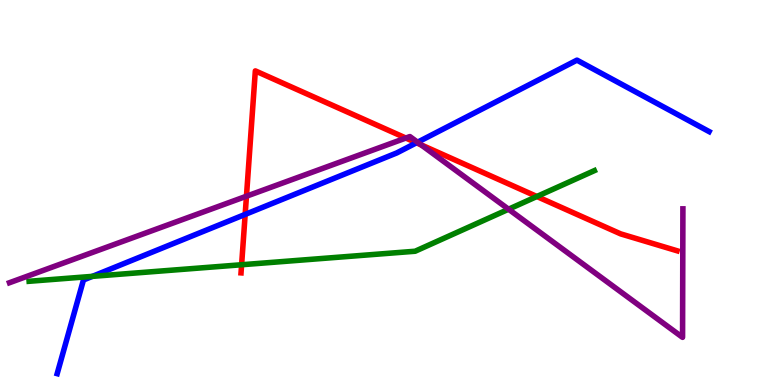[{'lines': ['blue', 'red'], 'intersections': [{'x': 3.16, 'y': 4.43}, {'x': 5.37, 'y': 6.29}]}, {'lines': ['green', 'red'], 'intersections': [{'x': 3.12, 'y': 3.12}, {'x': 6.93, 'y': 4.9}]}, {'lines': ['purple', 'red'], 'intersections': [{'x': 3.18, 'y': 4.9}, {'x': 5.24, 'y': 6.41}, {'x': 5.44, 'y': 6.24}]}, {'lines': ['blue', 'green'], 'intersections': [{'x': 1.19, 'y': 2.82}]}, {'lines': ['blue', 'purple'], 'intersections': [{'x': 5.39, 'y': 6.31}]}, {'lines': ['green', 'purple'], 'intersections': [{'x': 6.56, 'y': 4.57}]}]